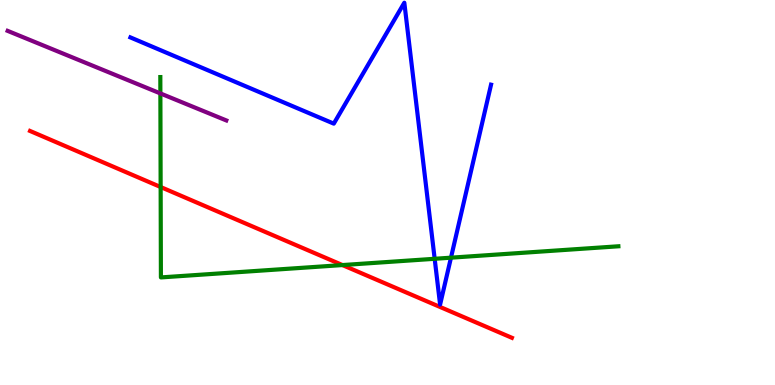[{'lines': ['blue', 'red'], 'intersections': []}, {'lines': ['green', 'red'], 'intersections': [{'x': 2.07, 'y': 5.14}, {'x': 4.42, 'y': 3.12}]}, {'lines': ['purple', 'red'], 'intersections': []}, {'lines': ['blue', 'green'], 'intersections': [{'x': 5.61, 'y': 3.28}, {'x': 5.82, 'y': 3.31}]}, {'lines': ['blue', 'purple'], 'intersections': []}, {'lines': ['green', 'purple'], 'intersections': [{'x': 2.07, 'y': 7.57}]}]